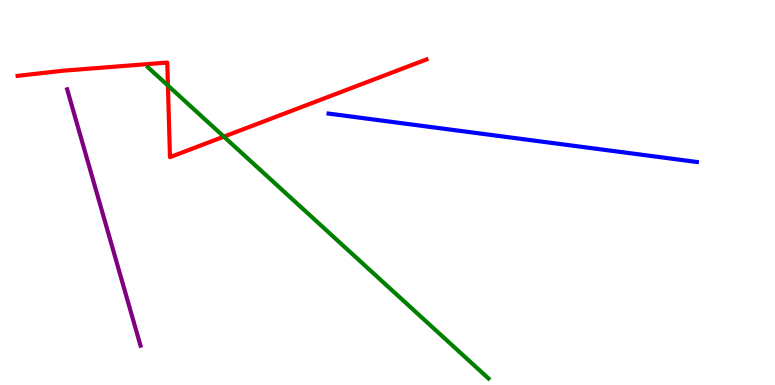[{'lines': ['blue', 'red'], 'intersections': []}, {'lines': ['green', 'red'], 'intersections': [{'x': 2.17, 'y': 7.78}, {'x': 2.89, 'y': 6.45}]}, {'lines': ['purple', 'red'], 'intersections': []}, {'lines': ['blue', 'green'], 'intersections': []}, {'lines': ['blue', 'purple'], 'intersections': []}, {'lines': ['green', 'purple'], 'intersections': []}]